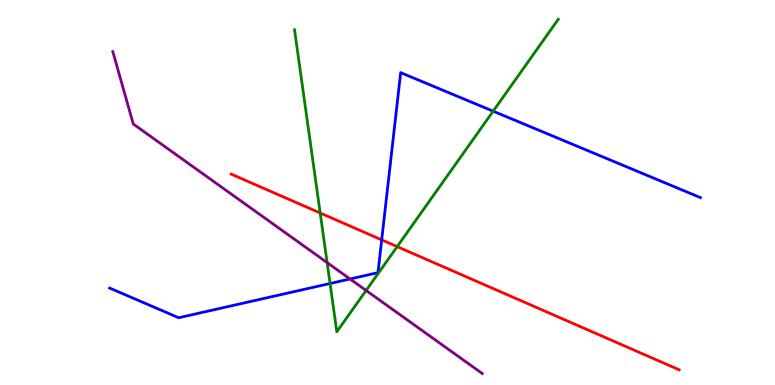[{'lines': ['blue', 'red'], 'intersections': [{'x': 4.93, 'y': 3.77}]}, {'lines': ['green', 'red'], 'intersections': [{'x': 4.13, 'y': 4.47}, {'x': 5.12, 'y': 3.59}]}, {'lines': ['purple', 'red'], 'intersections': []}, {'lines': ['blue', 'green'], 'intersections': [{'x': 4.26, 'y': 2.64}, {'x': 6.36, 'y': 7.11}]}, {'lines': ['blue', 'purple'], 'intersections': [{'x': 4.52, 'y': 2.75}]}, {'lines': ['green', 'purple'], 'intersections': [{'x': 4.22, 'y': 3.18}, {'x': 4.72, 'y': 2.46}]}]